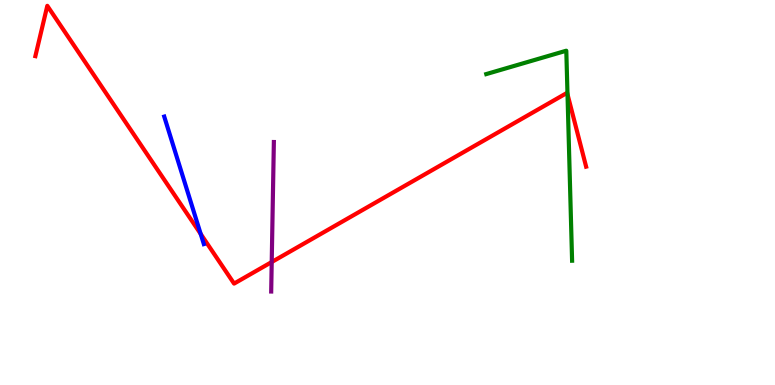[{'lines': ['blue', 'red'], 'intersections': [{'x': 2.59, 'y': 3.92}]}, {'lines': ['green', 'red'], 'intersections': [{'x': 7.32, 'y': 7.55}]}, {'lines': ['purple', 'red'], 'intersections': [{'x': 3.51, 'y': 3.19}]}, {'lines': ['blue', 'green'], 'intersections': []}, {'lines': ['blue', 'purple'], 'intersections': []}, {'lines': ['green', 'purple'], 'intersections': []}]